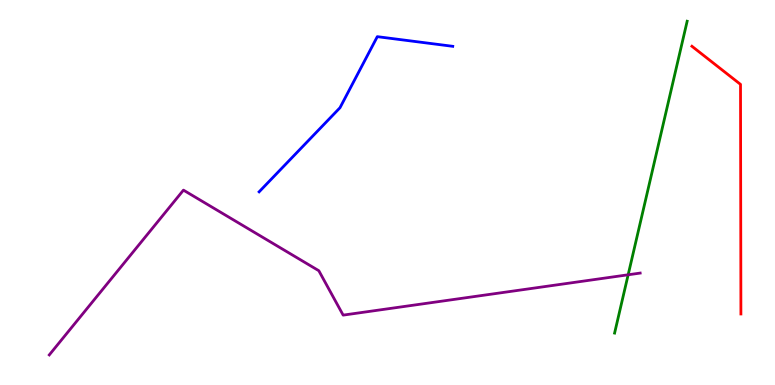[{'lines': ['blue', 'red'], 'intersections': []}, {'lines': ['green', 'red'], 'intersections': []}, {'lines': ['purple', 'red'], 'intersections': []}, {'lines': ['blue', 'green'], 'intersections': []}, {'lines': ['blue', 'purple'], 'intersections': []}, {'lines': ['green', 'purple'], 'intersections': [{'x': 8.11, 'y': 2.86}]}]